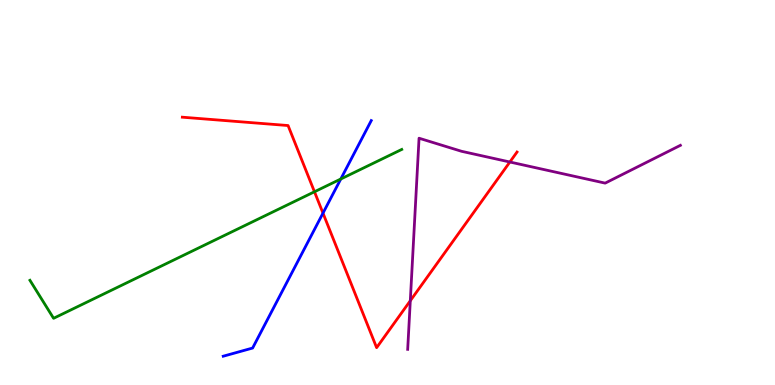[{'lines': ['blue', 'red'], 'intersections': [{'x': 4.17, 'y': 4.46}]}, {'lines': ['green', 'red'], 'intersections': [{'x': 4.06, 'y': 5.02}]}, {'lines': ['purple', 'red'], 'intersections': [{'x': 5.29, 'y': 2.19}, {'x': 6.58, 'y': 5.79}]}, {'lines': ['blue', 'green'], 'intersections': [{'x': 4.4, 'y': 5.35}]}, {'lines': ['blue', 'purple'], 'intersections': []}, {'lines': ['green', 'purple'], 'intersections': []}]